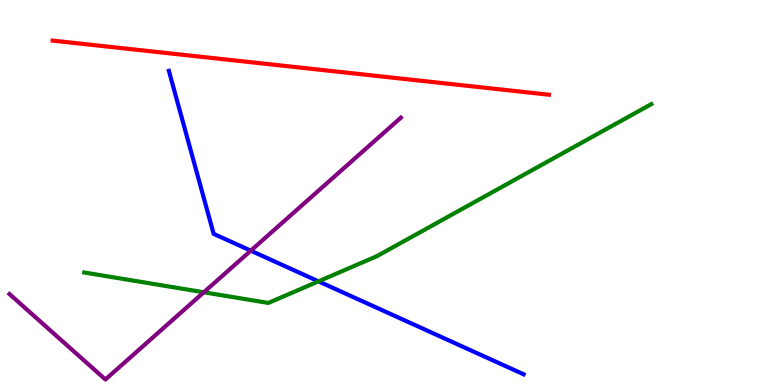[{'lines': ['blue', 'red'], 'intersections': []}, {'lines': ['green', 'red'], 'intersections': []}, {'lines': ['purple', 'red'], 'intersections': []}, {'lines': ['blue', 'green'], 'intersections': [{'x': 4.11, 'y': 2.69}]}, {'lines': ['blue', 'purple'], 'intersections': [{'x': 3.24, 'y': 3.49}]}, {'lines': ['green', 'purple'], 'intersections': [{'x': 2.63, 'y': 2.41}]}]